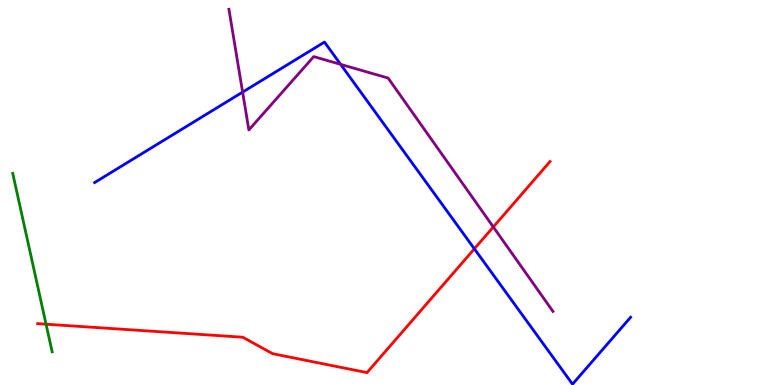[{'lines': ['blue', 'red'], 'intersections': [{'x': 6.12, 'y': 3.54}]}, {'lines': ['green', 'red'], 'intersections': [{'x': 0.594, 'y': 1.58}]}, {'lines': ['purple', 'red'], 'intersections': [{'x': 6.37, 'y': 4.1}]}, {'lines': ['blue', 'green'], 'intersections': []}, {'lines': ['blue', 'purple'], 'intersections': [{'x': 3.13, 'y': 7.61}, {'x': 4.4, 'y': 8.33}]}, {'lines': ['green', 'purple'], 'intersections': []}]